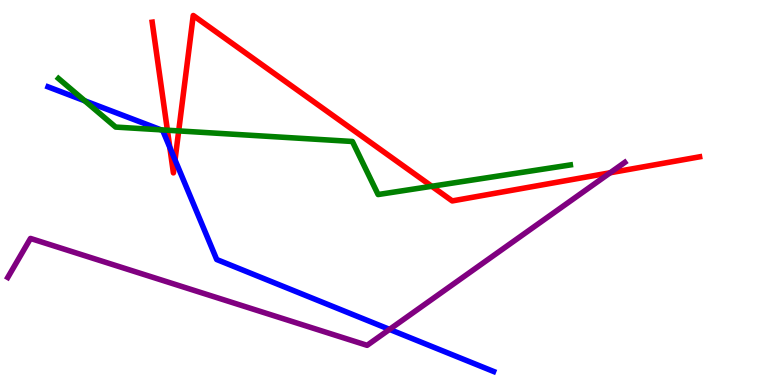[{'lines': ['blue', 'red'], 'intersections': [{'x': 2.19, 'y': 6.17}, {'x': 2.26, 'y': 5.85}]}, {'lines': ['green', 'red'], 'intersections': [{'x': 2.16, 'y': 6.62}, {'x': 2.31, 'y': 6.6}, {'x': 5.57, 'y': 5.16}]}, {'lines': ['purple', 'red'], 'intersections': [{'x': 7.87, 'y': 5.51}]}, {'lines': ['blue', 'green'], 'intersections': [{'x': 1.09, 'y': 7.38}, {'x': 2.08, 'y': 6.63}]}, {'lines': ['blue', 'purple'], 'intersections': [{'x': 5.03, 'y': 1.44}]}, {'lines': ['green', 'purple'], 'intersections': []}]